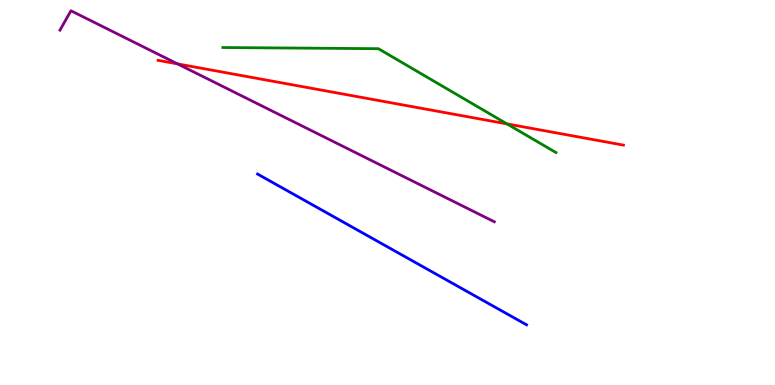[{'lines': ['blue', 'red'], 'intersections': []}, {'lines': ['green', 'red'], 'intersections': [{'x': 6.54, 'y': 6.78}]}, {'lines': ['purple', 'red'], 'intersections': [{'x': 2.29, 'y': 8.34}]}, {'lines': ['blue', 'green'], 'intersections': []}, {'lines': ['blue', 'purple'], 'intersections': []}, {'lines': ['green', 'purple'], 'intersections': []}]